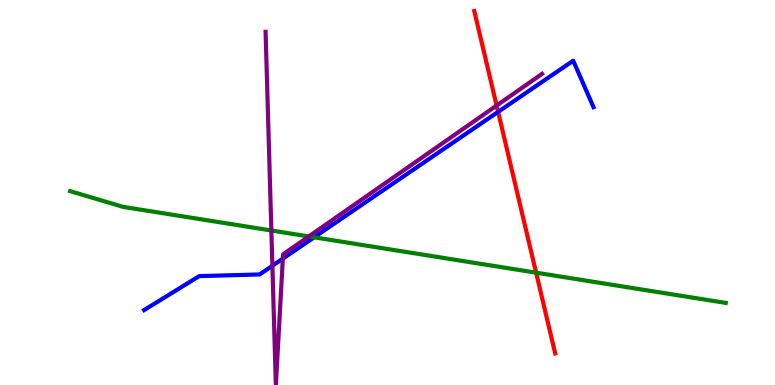[{'lines': ['blue', 'red'], 'intersections': [{'x': 6.43, 'y': 7.09}]}, {'lines': ['green', 'red'], 'intersections': [{'x': 6.92, 'y': 2.92}]}, {'lines': ['purple', 'red'], 'intersections': [{'x': 6.41, 'y': 7.26}]}, {'lines': ['blue', 'green'], 'intersections': [{'x': 4.05, 'y': 3.84}]}, {'lines': ['blue', 'purple'], 'intersections': [{'x': 3.51, 'y': 3.1}, {'x': 3.65, 'y': 3.28}]}, {'lines': ['green', 'purple'], 'intersections': [{'x': 3.5, 'y': 4.01}, {'x': 3.98, 'y': 3.86}]}]